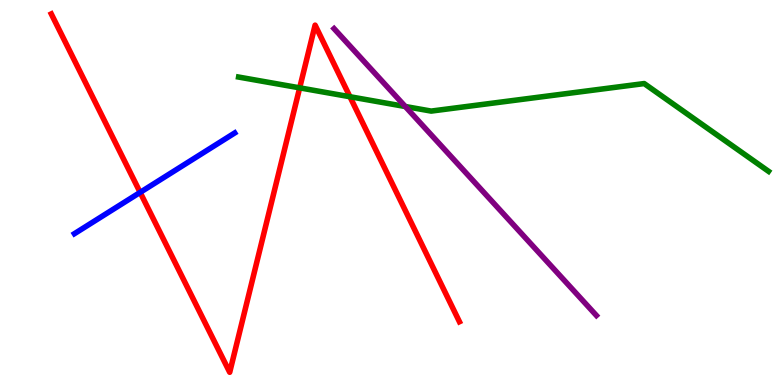[{'lines': ['blue', 'red'], 'intersections': [{'x': 1.81, 'y': 5.0}]}, {'lines': ['green', 'red'], 'intersections': [{'x': 3.87, 'y': 7.72}, {'x': 4.52, 'y': 7.49}]}, {'lines': ['purple', 'red'], 'intersections': []}, {'lines': ['blue', 'green'], 'intersections': []}, {'lines': ['blue', 'purple'], 'intersections': []}, {'lines': ['green', 'purple'], 'intersections': [{'x': 5.23, 'y': 7.23}]}]